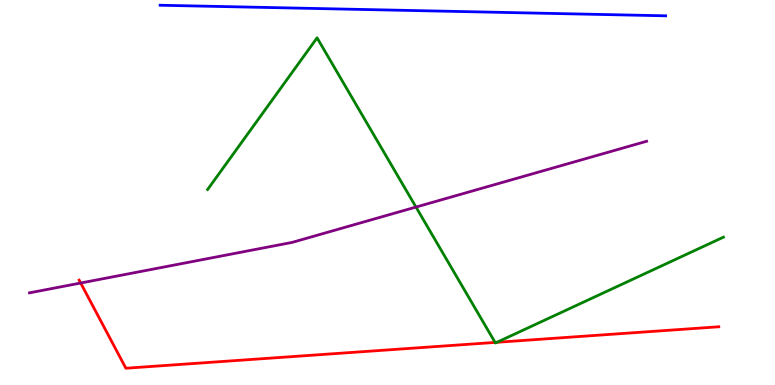[{'lines': ['blue', 'red'], 'intersections': []}, {'lines': ['green', 'red'], 'intersections': [{'x': 6.39, 'y': 1.11}, {'x': 6.41, 'y': 1.11}]}, {'lines': ['purple', 'red'], 'intersections': [{'x': 1.04, 'y': 2.65}]}, {'lines': ['blue', 'green'], 'intersections': []}, {'lines': ['blue', 'purple'], 'intersections': []}, {'lines': ['green', 'purple'], 'intersections': [{'x': 5.37, 'y': 4.62}]}]